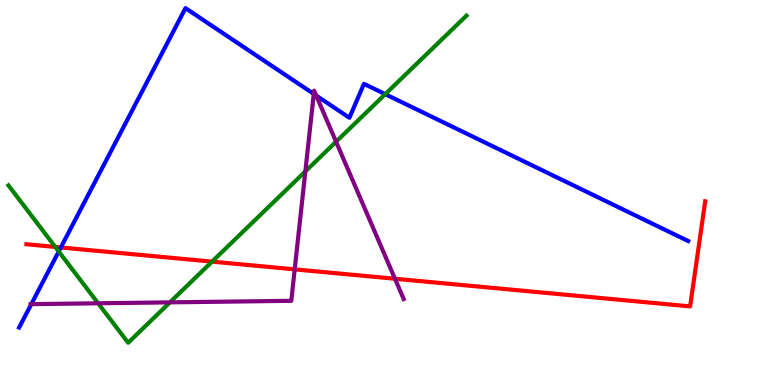[{'lines': ['blue', 'red'], 'intersections': [{'x': 0.785, 'y': 3.57}]}, {'lines': ['green', 'red'], 'intersections': [{'x': 0.713, 'y': 3.59}, {'x': 2.74, 'y': 3.2}]}, {'lines': ['purple', 'red'], 'intersections': [{'x': 3.8, 'y': 3.0}, {'x': 5.1, 'y': 2.76}]}, {'lines': ['blue', 'green'], 'intersections': [{'x': 0.758, 'y': 3.47}, {'x': 4.97, 'y': 7.55}]}, {'lines': ['blue', 'purple'], 'intersections': [{'x': 0.404, 'y': 2.1}, {'x': 4.05, 'y': 7.56}, {'x': 4.08, 'y': 7.52}]}, {'lines': ['green', 'purple'], 'intersections': [{'x': 1.27, 'y': 2.12}, {'x': 2.19, 'y': 2.15}, {'x': 3.94, 'y': 5.55}, {'x': 4.34, 'y': 6.32}]}]